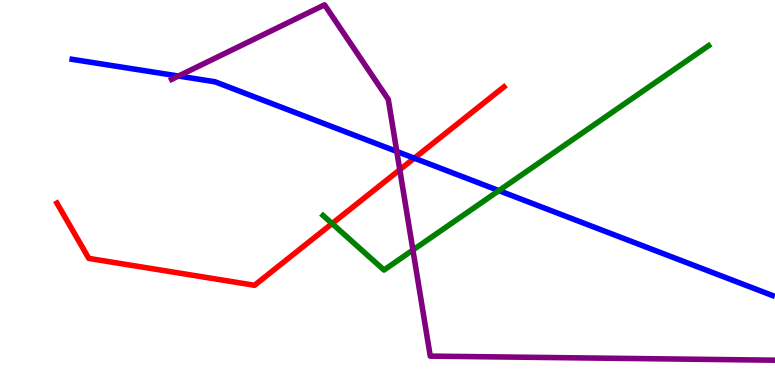[{'lines': ['blue', 'red'], 'intersections': [{'x': 5.35, 'y': 5.89}]}, {'lines': ['green', 'red'], 'intersections': [{'x': 4.29, 'y': 4.19}]}, {'lines': ['purple', 'red'], 'intersections': [{'x': 5.16, 'y': 5.59}]}, {'lines': ['blue', 'green'], 'intersections': [{'x': 6.44, 'y': 5.05}]}, {'lines': ['blue', 'purple'], 'intersections': [{'x': 2.3, 'y': 8.03}, {'x': 5.12, 'y': 6.07}]}, {'lines': ['green', 'purple'], 'intersections': [{'x': 5.33, 'y': 3.51}]}]